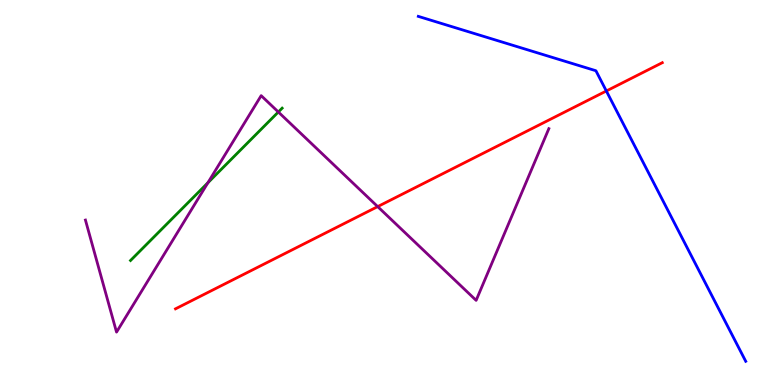[{'lines': ['blue', 'red'], 'intersections': [{'x': 7.82, 'y': 7.64}]}, {'lines': ['green', 'red'], 'intersections': []}, {'lines': ['purple', 'red'], 'intersections': [{'x': 4.87, 'y': 4.63}]}, {'lines': ['blue', 'green'], 'intersections': []}, {'lines': ['blue', 'purple'], 'intersections': []}, {'lines': ['green', 'purple'], 'intersections': [{'x': 2.68, 'y': 5.25}, {'x': 3.59, 'y': 7.09}]}]